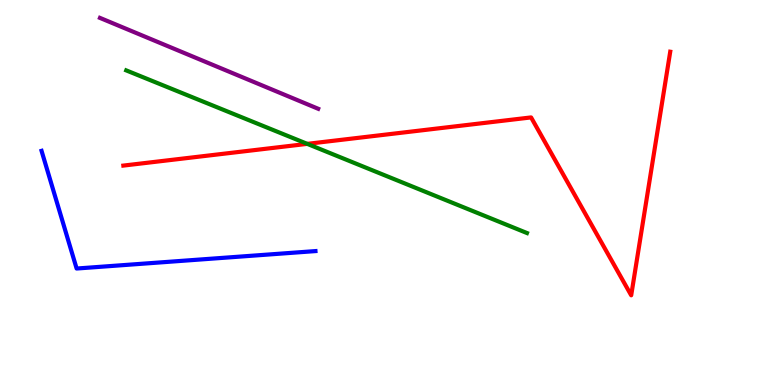[{'lines': ['blue', 'red'], 'intersections': []}, {'lines': ['green', 'red'], 'intersections': [{'x': 3.96, 'y': 6.26}]}, {'lines': ['purple', 'red'], 'intersections': []}, {'lines': ['blue', 'green'], 'intersections': []}, {'lines': ['blue', 'purple'], 'intersections': []}, {'lines': ['green', 'purple'], 'intersections': []}]